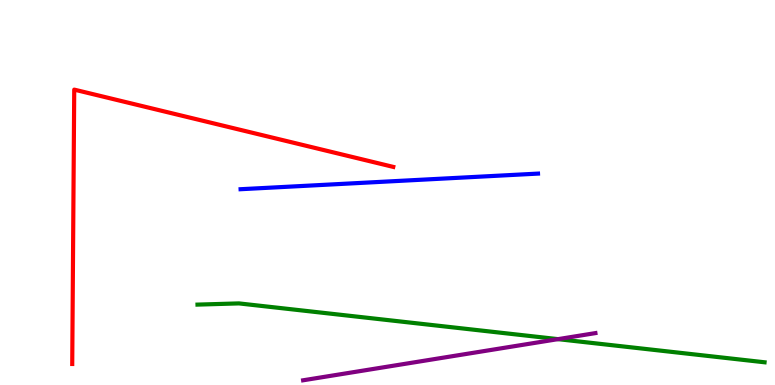[{'lines': ['blue', 'red'], 'intersections': []}, {'lines': ['green', 'red'], 'intersections': []}, {'lines': ['purple', 'red'], 'intersections': []}, {'lines': ['blue', 'green'], 'intersections': []}, {'lines': ['blue', 'purple'], 'intersections': []}, {'lines': ['green', 'purple'], 'intersections': [{'x': 7.2, 'y': 1.19}]}]